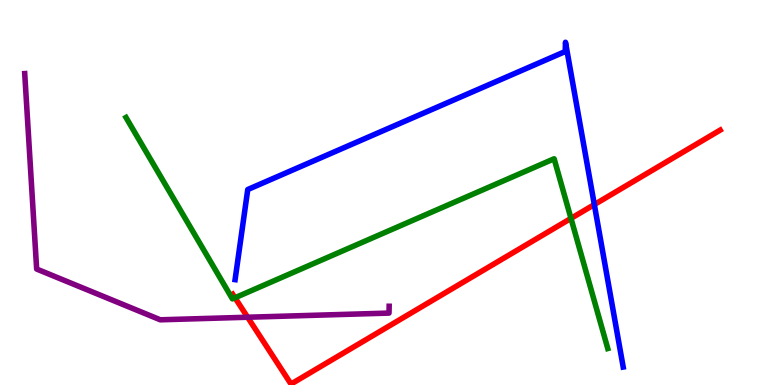[{'lines': ['blue', 'red'], 'intersections': [{'x': 7.67, 'y': 4.69}]}, {'lines': ['green', 'red'], 'intersections': [{'x': 3.03, 'y': 2.27}, {'x': 7.37, 'y': 4.33}]}, {'lines': ['purple', 'red'], 'intersections': [{'x': 3.2, 'y': 1.76}]}, {'lines': ['blue', 'green'], 'intersections': []}, {'lines': ['blue', 'purple'], 'intersections': []}, {'lines': ['green', 'purple'], 'intersections': []}]